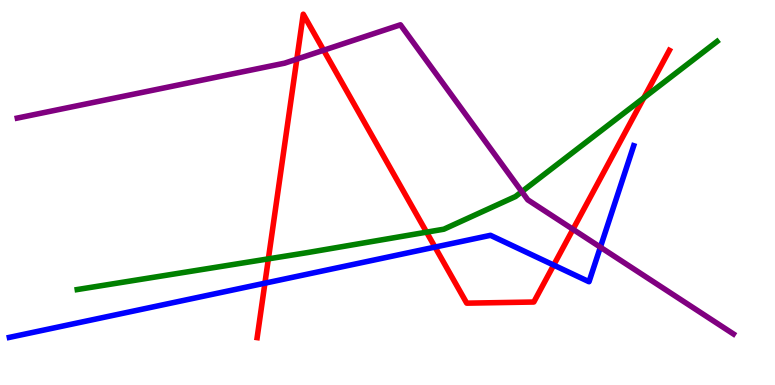[{'lines': ['blue', 'red'], 'intersections': [{'x': 3.42, 'y': 2.64}, {'x': 5.61, 'y': 3.58}, {'x': 7.14, 'y': 3.11}]}, {'lines': ['green', 'red'], 'intersections': [{'x': 3.46, 'y': 3.28}, {'x': 5.5, 'y': 3.97}, {'x': 8.31, 'y': 7.46}]}, {'lines': ['purple', 'red'], 'intersections': [{'x': 3.83, 'y': 8.46}, {'x': 4.18, 'y': 8.7}, {'x': 7.39, 'y': 4.04}]}, {'lines': ['blue', 'green'], 'intersections': []}, {'lines': ['blue', 'purple'], 'intersections': [{'x': 7.75, 'y': 3.58}]}, {'lines': ['green', 'purple'], 'intersections': [{'x': 6.73, 'y': 5.02}]}]